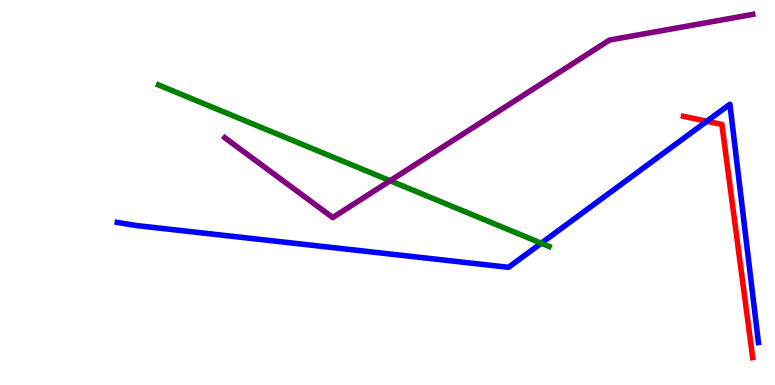[{'lines': ['blue', 'red'], 'intersections': [{'x': 9.12, 'y': 6.85}]}, {'lines': ['green', 'red'], 'intersections': []}, {'lines': ['purple', 'red'], 'intersections': []}, {'lines': ['blue', 'green'], 'intersections': [{'x': 6.98, 'y': 3.68}]}, {'lines': ['blue', 'purple'], 'intersections': []}, {'lines': ['green', 'purple'], 'intersections': [{'x': 5.03, 'y': 5.31}]}]